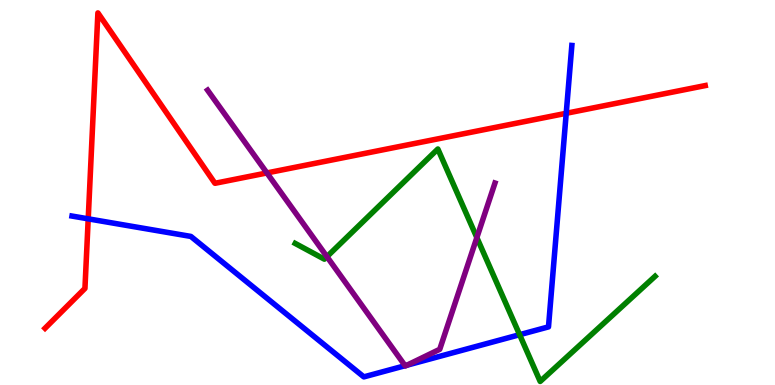[{'lines': ['blue', 'red'], 'intersections': [{'x': 1.14, 'y': 4.32}, {'x': 7.31, 'y': 7.06}]}, {'lines': ['green', 'red'], 'intersections': []}, {'lines': ['purple', 'red'], 'intersections': [{'x': 3.44, 'y': 5.51}]}, {'lines': ['blue', 'green'], 'intersections': [{'x': 6.7, 'y': 1.31}]}, {'lines': ['blue', 'purple'], 'intersections': [{'x': 5.23, 'y': 0.501}, {'x': 5.25, 'y': 0.514}]}, {'lines': ['green', 'purple'], 'intersections': [{'x': 4.22, 'y': 3.33}, {'x': 6.15, 'y': 3.83}]}]